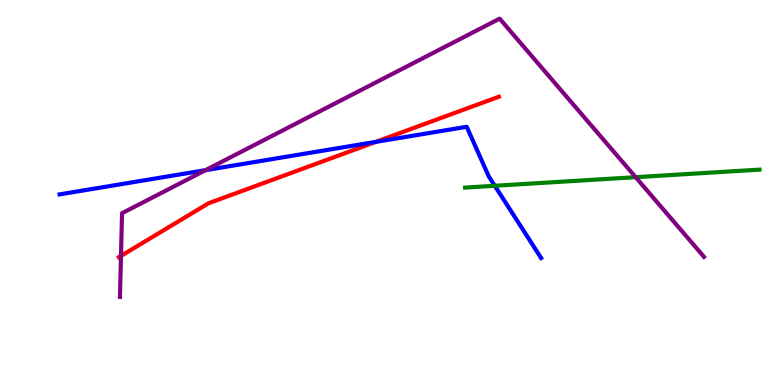[{'lines': ['blue', 'red'], 'intersections': [{'x': 4.85, 'y': 6.32}]}, {'lines': ['green', 'red'], 'intersections': []}, {'lines': ['purple', 'red'], 'intersections': [{'x': 1.56, 'y': 3.35}]}, {'lines': ['blue', 'green'], 'intersections': [{'x': 6.38, 'y': 5.17}]}, {'lines': ['blue', 'purple'], 'intersections': [{'x': 2.65, 'y': 5.58}]}, {'lines': ['green', 'purple'], 'intersections': [{'x': 8.2, 'y': 5.4}]}]